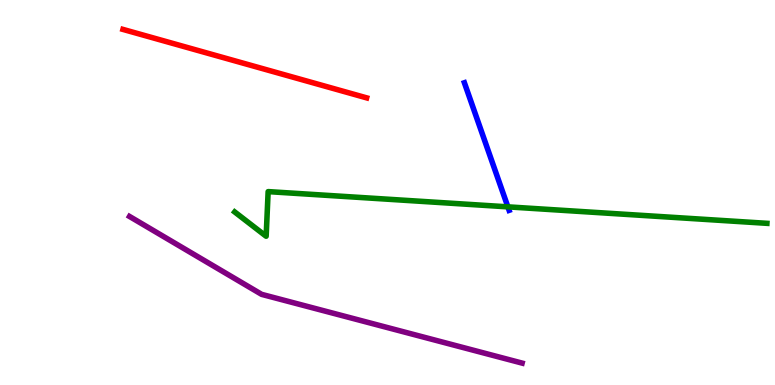[{'lines': ['blue', 'red'], 'intersections': []}, {'lines': ['green', 'red'], 'intersections': []}, {'lines': ['purple', 'red'], 'intersections': []}, {'lines': ['blue', 'green'], 'intersections': [{'x': 6.55, 'y': 4.63}]}, {'lines': ['blue', 'purple'], 'intersections': []}, {'lines': ['green', 'purple'], 'intersections': []}]